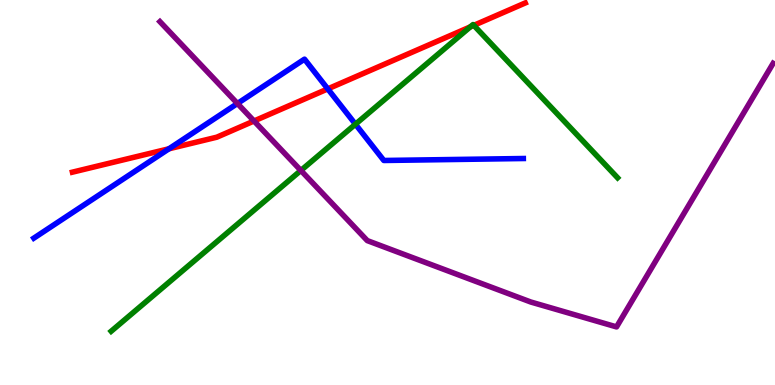[{'lines': ['blue', 'red'], 'intersections': [{'x': 2.18, 'y': 6.14}, {'x': 4.23, 'y': 7.69}]}, {'lines': ['green', 'red'], 'intersections': [{'x': 6.07, 'y': 9.3}, {'x': 6.11, 'y': 9.34}]}, {'lines': ['purple', 'red'], 'intersections': [{'x': 3.28, 'y': 6.86}]}, {'lines': ['blue', 'green'], 'intersections': [{'x': 4.59, 'y': 6.77}]}, {'lines': ['blue', 'purple'], 'intersections': [{'x': 3.06, 'y': 7.31}]}, {'lines': ['green', 'purple'], 'intersections': [{'x': 3.88, 'y': 5.57}]}]